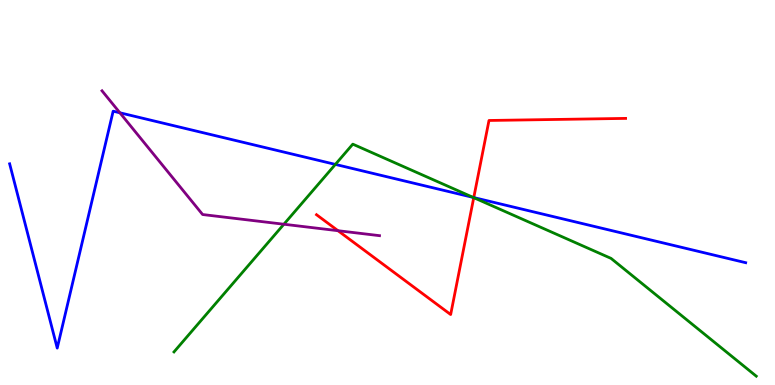[{'lines': ['blue', 'red'], 'intersections': [{'x': 6.11, 'y': 4.87}]}, {'lines': ['green', 'red'], 'intersections': [{'x': 6.11, 'y': 4.87}]}, {'lines': ['purple', 'red'], 'intersections': [{'x': 4.36, 'y': 4.01}]}, {'lines': ['blue', 'green'], 'intersections': [{'x': 4.33, 'y': 5.73}, {'x': 6.11, 'y': 4.87}]}, {'lines': ['blue', 'purple'], 'intersections': [{'x': 1.55, 'y': 7.07}]}, {'lines': ['green', 'purple'], 'intersections': [{'x': 3.66, 'y': 4.18}]}]